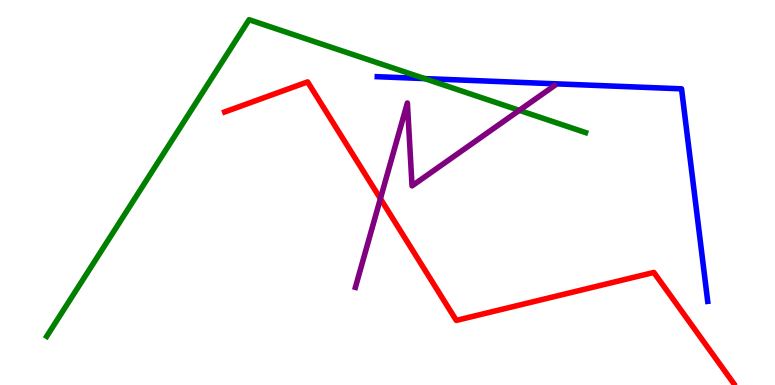[{'lines': ['blue', 'red'], 'intersections': []}, {'lines': ['green', 'red'], 'intersections': []}, {'lines': ['purple', 'red'], 'intersections': [{'x': 4.91, 'y': 4.84}]}, {'lines': ['blue', 'green'], 'intersections': [{'x': 5.48, 'y': 7.96}]}, {'lines': ['blue', 'purple'], 'intersections': []}, {'lines': ['green', 'purple'], 'intersections': [{'x': 6.7, 'y': 7.13}]}]